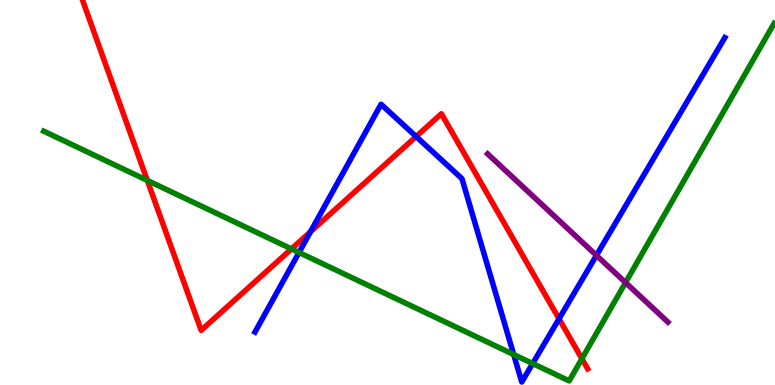[{'lines': ['blue', 'red'], 'intersections': [{'x': 4.01, 'y': 3.98}, {'x': 5.37, 'y': 6.45}, {'x': 7.21, 'y': 1.72}]}, {'lines': ['green', 'red'], 'intersections': [{'x': 1.9, 'y': 5.31}, {'x': 3.76, 'y': 3.53}, {'x': 7.51, 'y': 0.683}]}, {'lines': ['purple', 'red'], 'intersections': []}, {'lines': ['blue', 'green'], 'intersections': [{'x': 3.86, 'y': 3.44}, {'x': 6.63, 'y': 0.792}, {'x': 6.87, 'y': 0.557}]}, {'lines': ['blue', 'purple'], 'intersections': [{'x': 7.7, 'y': 3.37}]}, {'lines': ['green', 'purple'], 'intersections': [{'x': 8.07, 'y': 2.66}]}]